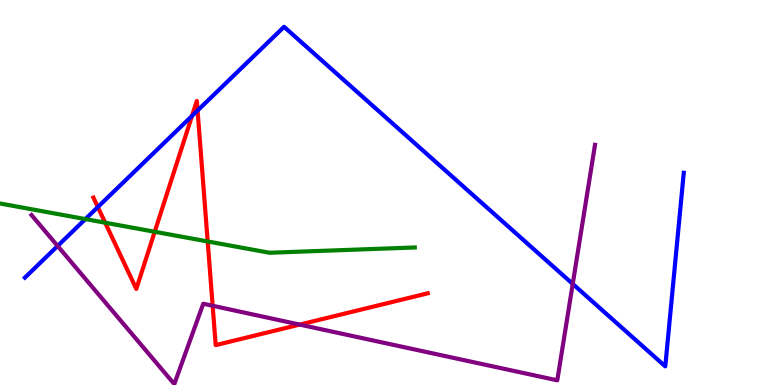[{'lines': ['blue', 'red'], 'intersections': [{'x': 1.26, 'y': 4.62}, {'x': 2.48, 'y': 6.99}, {'x': 2.55, 'y': 7.13}]}, {'lines': ['green', 'red'], 'intersections': [{'x': 1.36, 'y': 4.22}, {'x': 2.0, 'y': 3.98}, {'x': 2.68, 'y': 3.73}]}, {'lines': ['purple', 'red'], 'intersections': [{'x': 2.74, 'y': 2.06}, {'x': 3.87, 'y': 1.57}]}, {'lines': ['blue', 'green'], 'intersections': [{'x': 1.1, 'y': 4.31}]}, {'lines': ['blue', 'purple'], 'intersections': [{'x': 0.744, 'y': 3.61}, {'x': 7.39, 'y': 2.63}]}, {'lines': ['green', 'purple'], 'intersections': []}]